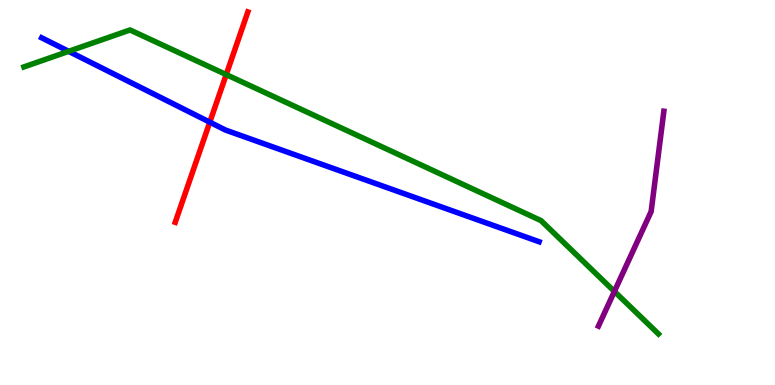[{'lines': ['blue', 'red'], 'intersections': [{'x': 2.71, 'y': 6.83}]}, {'lines': ['green', 'red'], 'intersections': [{'x': 2.92, 'y': 8.06}]}, {'lines': ['purple', 'red'], 'intersections': []}, {'lines': ['blue', 'green'], 'intersections': [{'x': 0.886, 'y': 8.67}]}, {'lines': ['blue', 'purple'], 'intersections': []}, {'lines': ['green', 'purple'], 'intersections': [{'x': 7.93, 'y': 2.43}]}]